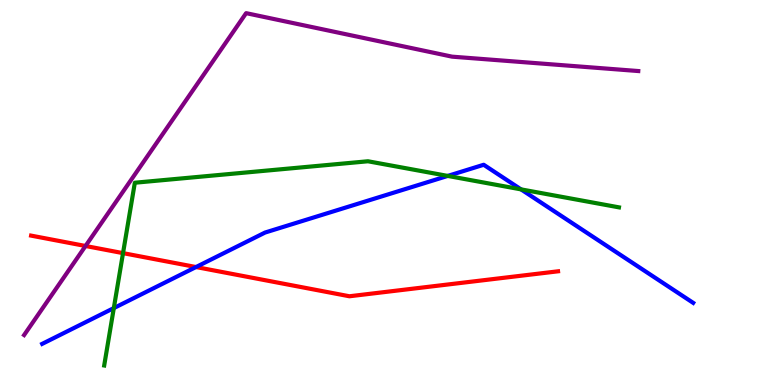[{'lines': ['blue', 'red'], 'intersections': [{'x': 2.53, 'y': 3.06}]}, {'lines': ['green', 'red'], 'intersections': [{'x': 1.59, 'y': 3.43}]}, {'lines': ['purple', 'red'], 'intersections': [{'x': 1.1, 'y': 3.61}]}, {'lines': ['blue', 'green'], 'intersections': [{'x': 1.47, 'y': 2.0}, {'x': 5.78, 'y': 5.43}, {'x': 6.72, 'y': 5.08}]}, {'lines': ['blue', 'purple'], 'intersections': []}, {'lines': ['green', 'purple'], 'intersections': []}]